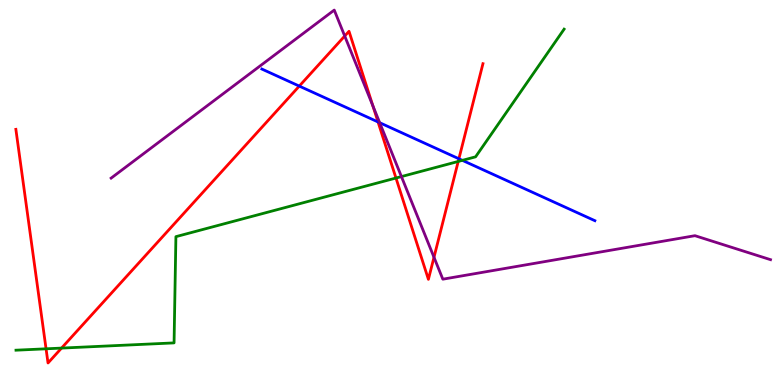[{'lines': ['blue', 'red'], 'intersections': [{'x': 3.86, 'y': 7.76}, {'x': 4.88, 'y': 6.83}, {'x': 5.92, 'y': 5.88}]}, {'lines': ['green', 'red'], 'intersections': [{'x': 0.594, 'y': 0.94}, {'x': 0.794, 'y': 0.959}, {'x': 5.11, 'y': 5.38}, {'x': 5.91, 'y': 5.81}]}, {'lines': ['purple', 'red'], 'intersections': [{'x': 4.45, 'y': 9.06}, {'x': 4.81, 'y': 7.26}, {'x': 5.6, 'y': 3.32}]}, {'lines': ['blue', 'green'], 'intersections': [{'x': 5.97, 'y': 5.84}]}, {'lines': ['blue', 'purple'], 'intersections': [{'x': 4.9, 'y': 6.81}]}, {'lines': ['green', 'purple'], 'intersections': [{'x': 5.18, 'y': 5.41}]}]